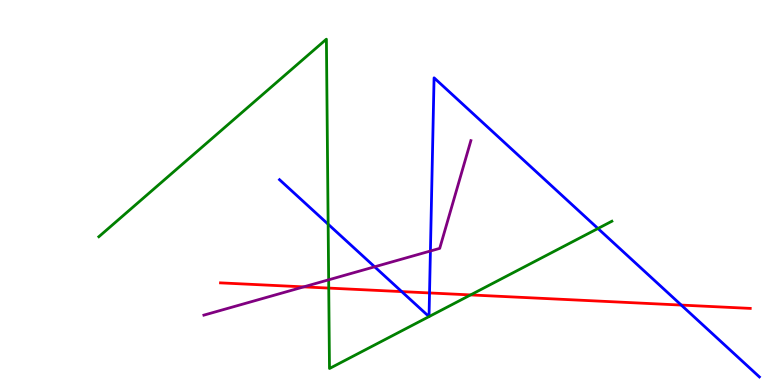[{'lines': ['blue', 'red'], 'intersections': [{'x': 5.18, 'y': 2.43}, {'x': 5.54, 'y': 2.39}, {'x': 8.79, 'y': 2.08}]}, {'lines': ['green', 'red'], 'intersections': [{'x': 4.24, 'y': 2.52}, {'x': 6.07, 'y': 2.34}]}, {'lines': ['purple', 'red'], 'intersections': [{'x': 3.92, 'y': 2.55}]}, {'lines': ['blue', 'green'], 'intersections': [{'x': 4.23, 'y': 4.18}, {'x': 5.54, 'y': 1.78}, {'x': 5.54, 'y': 1.78}, {'x': 7.72, 'y': 4.07}]}, {'lines': ['blue', 'purple'], 'intersections': [{'x': 4.83, 'y': 3.07}, {'x': 5.55, 'y': 3.48}]}, {'lines': ['green', 'purple'], 'intersections': [{'x': 4.24, 'y': 2.73}]}]